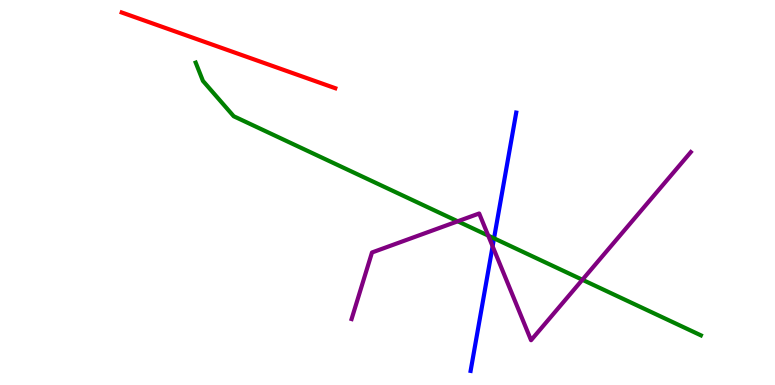[{'lines': ['blue', 'red'], 'intersections': []}, {'lines': ['green', 'red'], 'intersections': []}, {'lines': ['purple', 'red'], 'intersections': []}, {'lines': ['blue', 'green'], 'intersections': [{'x': 6.37, 'y': 3.81}]}, {'lines': ['blue', 'purple'], 'intersections': [{'x': 6.36, 'y': 3.6}]}, {'lines': ['green', 'purple'], 'intersections': [{'x': 5.91, 'y': 4.25}, {'x': 6.3, 'y': 3.88}, {'x': 7.51, 'y': 2.73}]}]